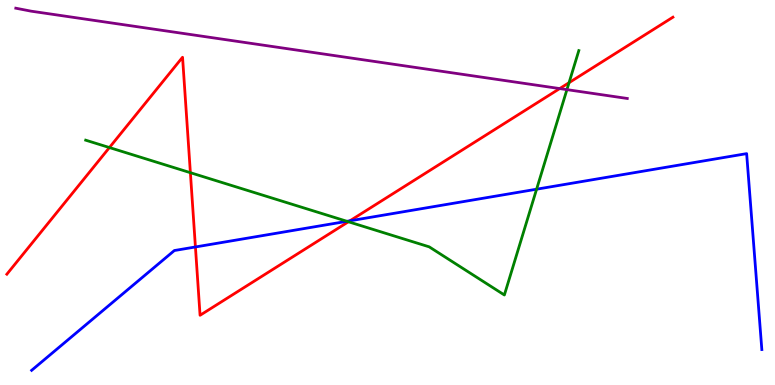[{'lines': ['blue', 'red'], 'intersections': [{'x': 2.52, 'y': 3.59}, {'x': 4.52, 'y': 4.26}]}, {'lines': ['green', 'red'], 'intersections': [{'x': 1.41, 'y': 6.17}, {'x': 2.46, 'y': 5.51}, {'x': 4.5, 'y': 4.24}, {'x': 7.34, 'y': 7.85}]}, {'lines': ['purple', 'red'], 'intersections': [{'x': 7.22, 'y': 7.7}]}, {'lines': ['blue', 'green'], 'intersections': [{'x': 4.48, 'y': 4.25}, {'x': 6.92, 'y': 5.09}]}, {'lines': ['blue', 'purple'], 'intersections': []}, {'lines': ['green', 'purple'], 'intersections': [{'x': 7.32, 'y': 7.67}]}]